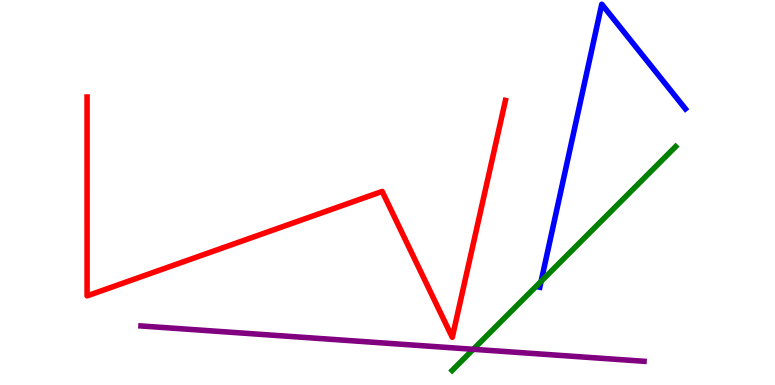[{'lines': ['blue', 'red'], 'intersections': []}, {'lines': ['green', 'red'], 'intersections': []}, {'lines': ['purple', 'red'], 'intersections': []}, {'lines': ['blue', 'green'], 'intersections': [{'x': 6.98, 'y': 2.69}]}, {'lines': ['blue', 'purple'], 'intersections': []}, {'lines': ['green', 'purple'], 'intersections': [{'x': 6.11, 'y': 0.927}]}]